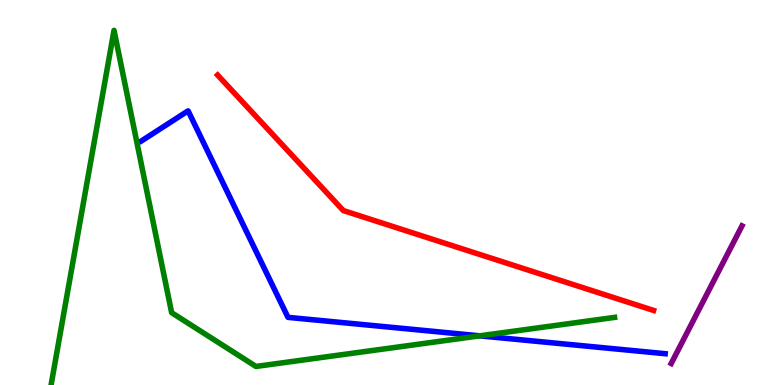[{'lines': ['blue', 'red'], 'intersections': []}, {'lines': ['green', 'red'], 'intersections': []}, {'lines': ['purple', 'red'], 'intersections': []}, {'lines': ['blue', 'green'], 'intersections': [{'x': 6.19, 'y': 1.28}]}, {'lines': ['blue', 'purple'], 'intersections': []}, {'lines': ['green', 'purple'], 'intersections': []}]